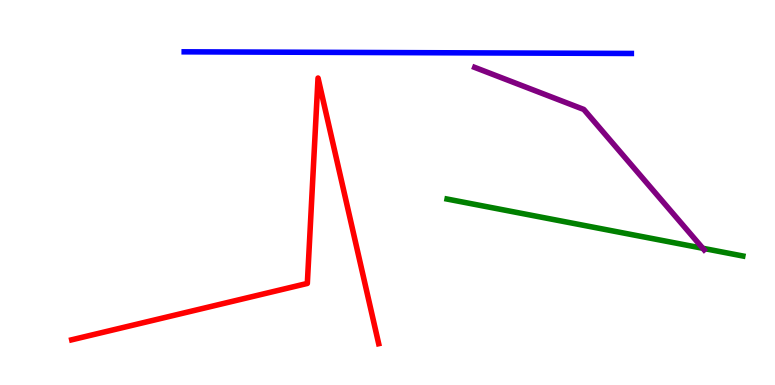[{'lines': ['blue', 'red'], 'intersections': []}, {'lines': ['green', 'red'], 'intersections': []}, {'lines': ['purple', 'red'], 'intersections': []}, {'lines': ['blue', 'green'], 'intersections': []}, {'lines': ['blue', 'purple'], 'intersections': []}, {'lines': ['green', 'purple'], 'intersections': [{'x': 9.07, 'y': 3.55}]}]